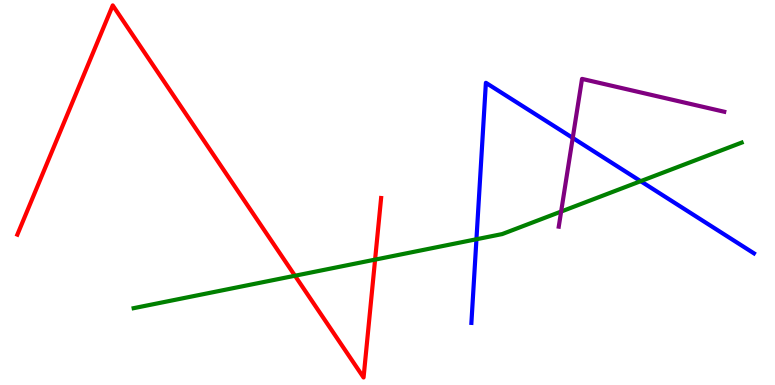[{'lines': ['blue', 'red'], 'intersections': []}, {'lines': ['green', 'red'], 'intersections': [{'x': 3.81, 'y': 2.84}, {'x': 4.84, 'y': 3.26}]}, {'lines': ['purple', 'red'], 'intersections': []}, {'lines': ['blue', 'green'], 'intersections': [{'x': 6.15, 'y': 3.79}, {'x': 8.27, 'y': 5.29}]}, {'lines': ['blue', 'purple'], 'intersections': [{'x': 7.39, 'y': 6.42}]}, {'lines': ['green', 'purple'], 'intersections': [{'x': 7.24, 'y': 4.5}]}]